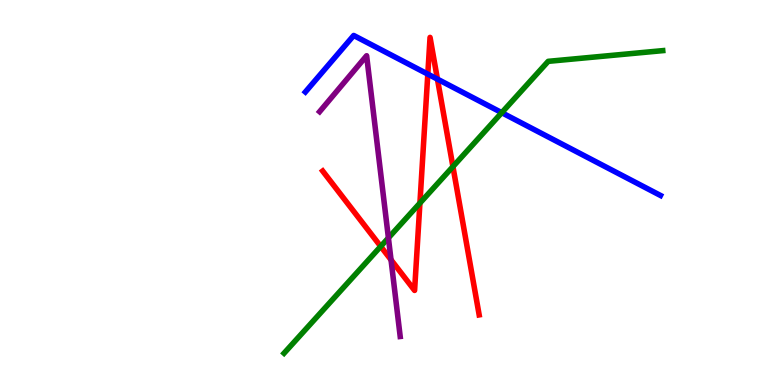[{'lines': ['blue', 'red'], 'intersections': [{'x': 5.52, 'y': 8.07}, {'x': 5.64, 'y': 7.94}]}, {'lines': ['green', 'red'], 'intersections': [{'x': 4.91, 'y': 3.6}, {'x': 5.42, 'y': 4.73}, {'x': 5.84, 'y': 5.67}]}, {'lines': ['purple', 'red'], 'intersections': [{'x': 5.05, 'y': 3.25}]}, {'lines': ['blue', 'green'], 'intersections': [{'x': 6.47, 'y': 7.07}]}, {'lines': ['blue', 'purple'], 'intersections': []}, {'lines': ['green', 'purple'], 'intersections': [{'x': 5.01, 'y': 3.82}]}]